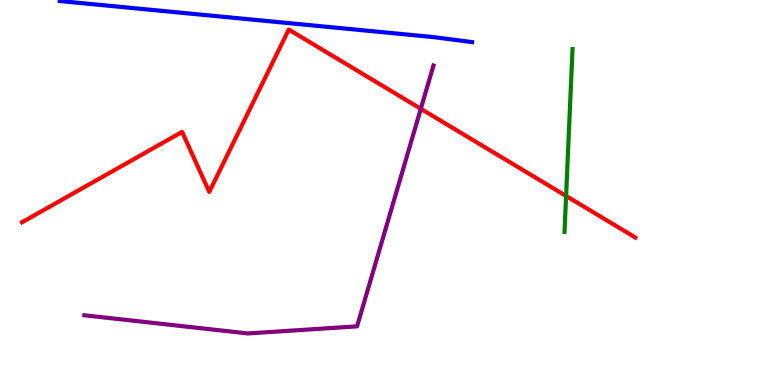[{'lines': ['blue', 'red'], 'intersections': []}, {'lines': ['green', 'red'], 'intersections': [{'x': 7.3, 'y': 4.91}]}, {'lines': ['purple', 'red'], 'intersections': [{'x': 5.43, 'y': 7.17}]}, {'lines': ['blue', 'green'], 'intersections': []}, {'lines': ['blue', 'purple'], 'intersections': []}, {'lines': ['green', 'purple'], 'intersections': []}]